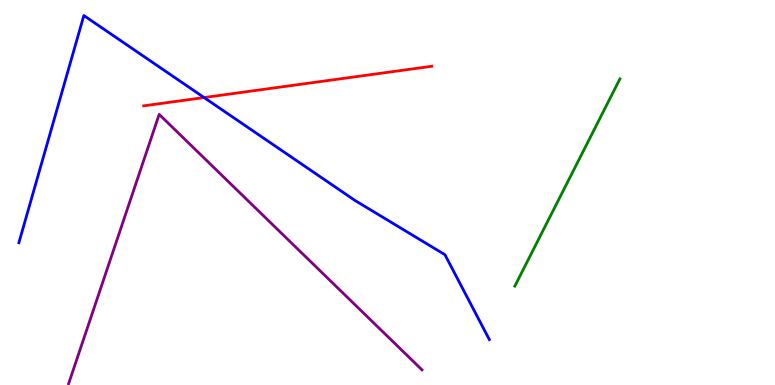[{'lines': ['blue', 'red'], 'intersections': [{'x': 2.63, 'y': 7.47}]}, {'lines': ['green', 'red'], 'intersections': []}, {'lines': ['purple', 'red'], 'intersections': []}, {'lines': ['blue', 'green'], 'intersections': []}, {'lines': ['blue', 'purple'], 'intersections': []}, {'lines': ['green', 'purple'], 'intersections': []}]